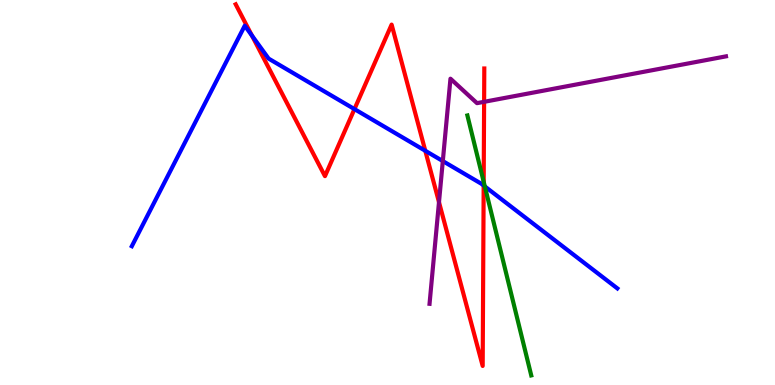[{'lines': ['blue', 'red'], 'intersections': [{'x': 3.25, 'y': 9.08}, {'x': 4.57, 'y': 7.17}, {'x': 5.49, 'y': 6.08}, {'x': 6.24, 'y': 5.18}]}, {'lines': ['green', 'red'], 'intersections': [{'x': 6.24, 'y': 5.28}]}, {'lines': ['purple', 'red'], 'intersections': [{'x': 5.66, 'y': 4.75}, {'x': 6.25, 'y': 7.36}]}, {'lines': ['blue', 'green'], 'intersections': [{'x': 6.26, 'y': 5.16}]}, {'lines': ['blue', 'purple'], 'intersections': [{'x': 5.71, 'y': 5.82}]}, {'lines': ['green', 'purple'], 'intersections': []}]